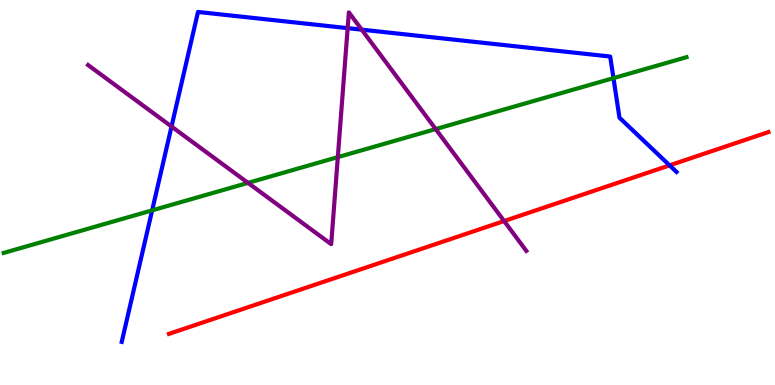[{'lines': ['blue', 'red'], 'intersections': [{'x': 8.64, 'y': 5.71}]}, {'lines': ['green', 'red'], 'intersections': []}, {'lines': ['purple', 'red'], 'intersections': [{'x': 6.5, 'y': 4.26}]}, {'lines': ['blue', 'green'], 'intersections': [{'x': 1.96, 'y': 4.54}, {'x': 7.92, 'y': 7.97}]}, {'lines': ['blue', 'purple'], 'intersections': [{'x': 2.21, 'y': 6.71}, {'x': 4.49, 'y': 9.27}, {'x': 4.67, 'y': 9.23}]}, {'lines': ['green', 'purple'], 'intersections': [{'x': 3.2, 'y': 5.25}, {'x': 4.36, 'y': 5.92}, {'x': 5.62, 'y': 6.65}]}]